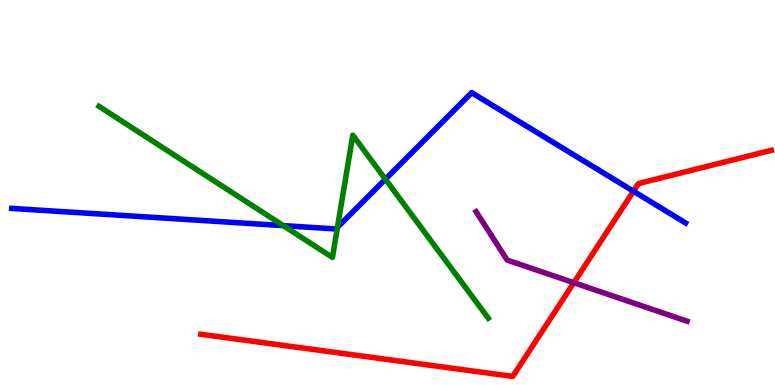[{'lines': ['blue', 'red'], 'intersections': [{'x': 8.17, 'y': 5.03}]}, {'lines': ['green', 'red'], 'intersections': []}, {'lines': ['purple', 'red'], 'intersections': [{'x': 7.4, 'y': 2.66}]}, {'lines': ['blue', 'green'], 'intersections': [{'x': 3.66, 'y': 4.14}, {'x': 4.35, 'y': 4.1}, {'x': 4.97, 'y': 5.35}]}, {'lines': ['blue', 'purple'], 'intersections': []}, {'lines': ['green', 'purple'], 'intersections': []}]